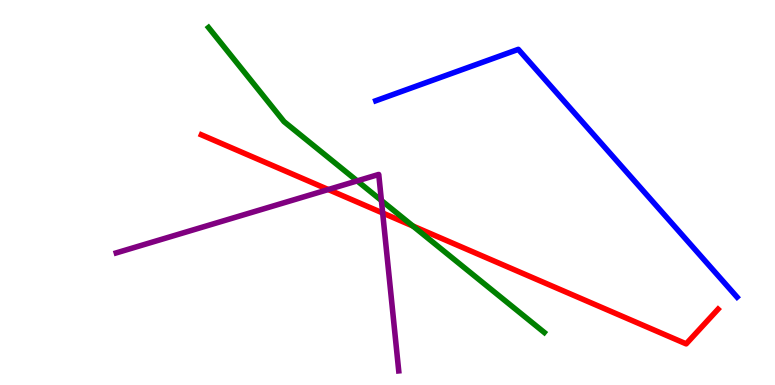[{'lines': ['blue', 'red'], 'intersections': []}, {'lines': ['green', 'red'], 'intersections': [{'x': 5.33, 'y': 4.13}]}, {'lines': ['purple', 'red'], 'intersections': [{'x': 4.24, 'y': 5.08}, {'x': 4.94, 'y': 4.47}]}, {'lines': ['blue', 'green'], 'intersections': []}, {'lines': ['blue', 'purple'], 'intersections': []}, {'lines': ['green', 'purple'], 'intersections': [{'x': 4.61, 'y': 5.3}, {'x': 4.92, 'y': 4.79}]}]